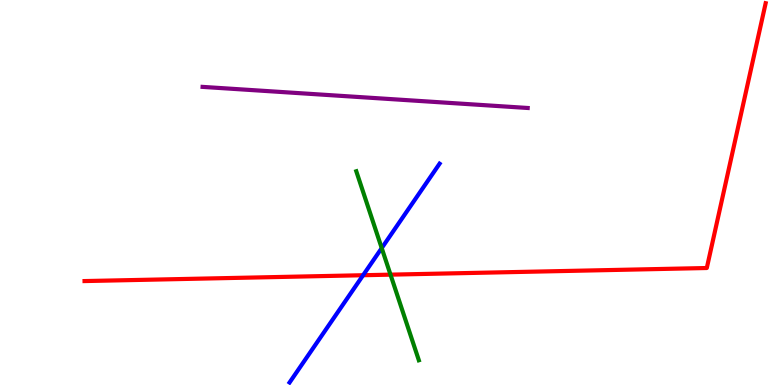[{'lines': ['blue', 'red'], 'intersections': [{'x': 4.69, 'y': 2.85}]}, {'lines': ['green', 'red'], 'intersections': [{'x': 5.04, 'y': 2.87}]}, {'lines': ['purple', 'red'], 'intersections': []}, {'lines': ['blue', 'green'], 'intersections': [{'x': 4.93, 'y': 3.56}]}, {'lines': ['blue', 'purple'], 'intersections': []}, {'lines': ['green', 'purple'], 'intersections': []}]